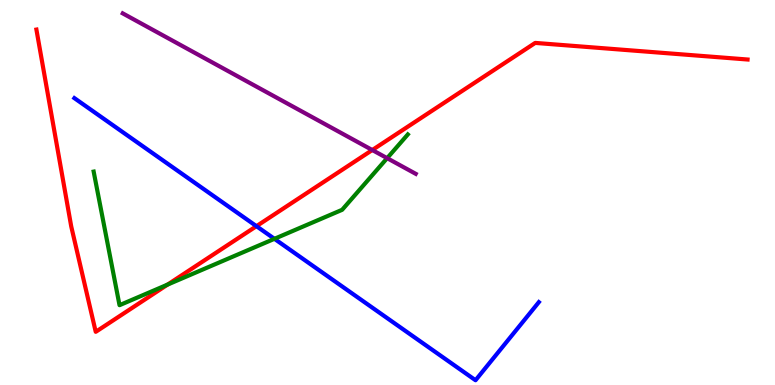[{'lines': ['blue', 'red'], 'intersections': [{'x': 3.31, 'y': 4.13}]}, {'lines': ['green', 'red'], 'intersections': [{'x': 2.16, 'y': 2.61}]}, {'lines': ['purple', 'red'], 'intersections': [{'x': 4.8, 'y': 6.1}]}, {'lines': ['blue', 'green'], 'intersections': [{'x': 3.54, 'y': 3.8}]}, {'lines': ['blue', 'purple'], 'intersections': []}, {'lines': ['green', 'purple'], 'intersections': [{'x': 5.0, 'y': 5.89}]}]